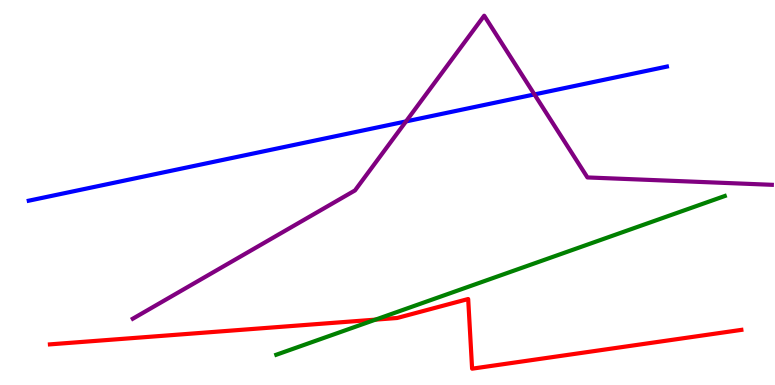[{'lines': ['blue', 'red'], 'intersections': []}, {'lines': ['green', 'red'], 'intersections': [{'x': 4.85, 'y': 1.7}]}, {'lines': ['purple', 'red'], 'intersections': []}, {'lines': ['blue', 'green'], 'intersections': []}, {'lines': ['blue', 'purple'], 'intersections': [{'x': 5.24, 'y': 6.85}, {'x': 6.9, 'y': 7.55}]}, {'lines': ['green', 'purple'], 'intersections': []}]